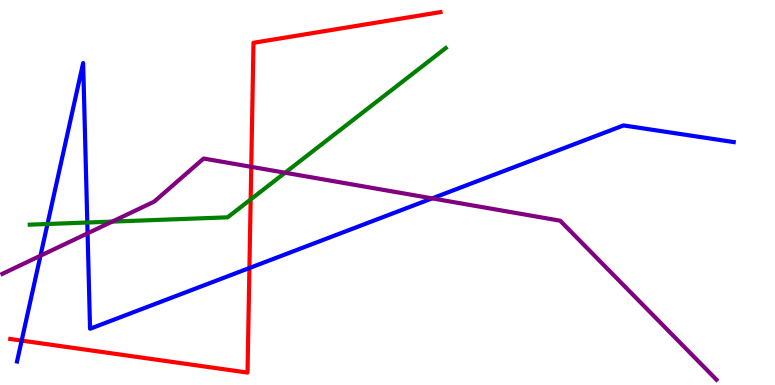[{'lines': ['blue', 'red'], 'intersections': [{'x': 0.28, 'y': 1.15}, {'x': 3.22, 'y': 3.04}]}, {'lines': ['green', 'red'], 'intersections': [{'x': 3.23, 'y': 4.82}]}, {'lines': ['purple', 'red'], 'intersections': [{'x': 3.24, 'y': 5.67}]}, {'lines': ['blue', 'green'], 'intersections': [{'x': 0.613, 'y': 4.18}, {'x': 1.13, 'y': 4.22}]}, {'lines': ['blue', 'purple'], 'intersections': [{'x': 0.522, 'y': 3.36}, {'x': 1.13, 'y': 3.94}, {'x': 5.58, 'y': 4.85}]}, {'lines': ['green', 'purple'], 'intersections': [{'x': 1.45, 'y': 4.24}, {'x': 3.68, 'y': 5.51}]}]